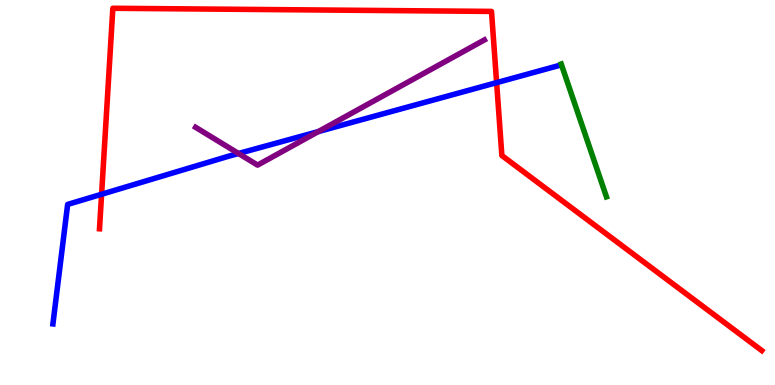[{'lines': ['blue', 'red'], 'intersections': [{'x': 1.31, 'y': 4.95}, {'x': 6.41, 'y': 7.85}]}, {'lines': ['green', 'red'], 'intersections': []}, {'lines': ['purple', 'red'], 'intersections': []}, {'lines': ['blue', 'green'], 'intersections': []}, {'lines': ['blue', 'purple'], 'intersections': [{'x': 3.08, 'y': 6.01}, {'x': 4.11, 'y': 6.58}]}, {'lines': ['green', 'purple'], 'intersections': []}]